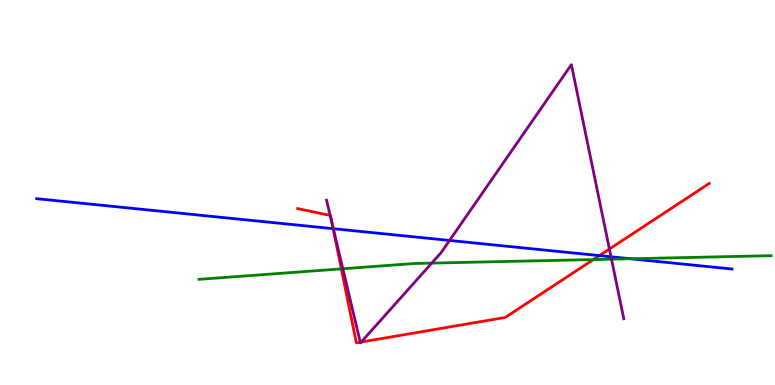[{'lines': ['blue', 'red'], 'intersections': [{'x': 4.3, 'y': 4.06}, {'x': 7.73, 'y': 3.36}]}, {'lines': ['green', 'red'], 'intersections': [{'x': 4.4, 'y': 3.02}, {'x': 7.66, 'y': 3.26}]}, {'lines': ['purple', 'red'], 'intersections': [{'x': 4.26, 'y': 4.4}, {'x': 4.29, 'y': 4.18}, {'x': 4.65, 'y': 1.11}, {'x': 4.66, 'y': 1.12}, {'x': 7.86, 'y': 3.53}]}, {'lines': ['blue', 'green'], 'intersections': [{'x': 8.14, 'y': 3.28}]}, {'lines': ['blue', 'purple'], 'intersections': [{'x': 4.3, 'y': 4.06}, {'x': 5.8, 'y': 3.75}, {'x': 7.88, 'y': 3.33}]}, {'lines': ['green', 'purple'], 'intersections': [{'x': 4.42, 'y': 3.02}, {'x': 5.57, 'y': 3.17}, {'x': 7.89, 'y': 3.27}]}]